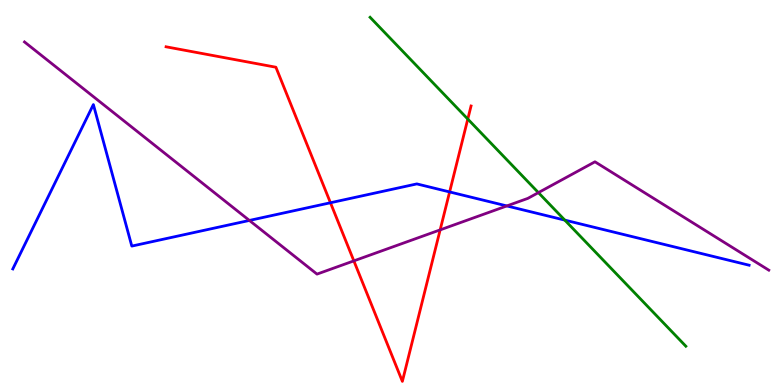[{'lines': ['blue', 'red'], 'intersections': [{'x': 4.26, 'y': 4.73}, {'x': 5.8, 'y': 5.01}]}, {'lines': ['green', 'red'], 'intersections': [{'x': 6.04, 'y': 6.91}]}, {'lines': ['purple', 'red'], 'intersections': [{'x': 4.57, 'y': 3.22}, {'x': 5.68, 'y': 4.03}]}, {'lines': ['blue', 'green'], 'intersections': [{'x': 7.29, 'y': 4.28}]}, {'lines': ['blue', 'purple'], 'intersections': [{'x': 3.22, 'y': 4.27}, {'x': 6.54, 'y': 4.65}]}, {'lines': ['green', 'purple'], 'intersections': [{'x': 6.95, 'y': 5.0}]}]